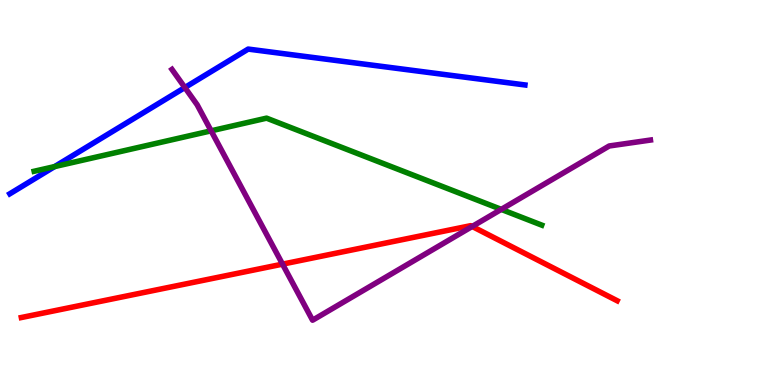[{'lines': ['blue', 'red'], 'intersections': []}, {'lines': ['green', 'red'], 'intersections': []}, {'lines': ['purple', 'red'], 'intersections': [{'x': 3.65, 'y': 3.14}, {'x': 6.09, 'y': 4.12}]}, {'lines': ['blue', 'green'], 'intersections': [{'x': 0.705, 'y': 5.67}]}, {'lines': ['blue', 'purple'], 'intersections': [{'x': 2.39, 'y': 7.73}]}, {'lines': ['green', 'purple'], 'intersections': [{'x': 2.72, 'y': 6.6}, {'x': 6.47, 'y': 4.56}]}]